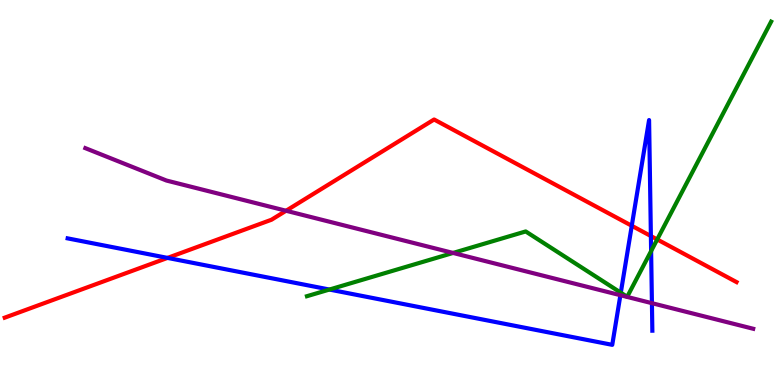[{'lines': ['blue', 'red'], 'intersections': [{'x': 2.16, 'y': 3.3}, {'x': 8.15, 'y': 4.14}, {'x': 8.4, 'y': 3.87}]}, {'lines': ['green', 'red'], 'intersections': [{'x': 8.48, 'y': 3.78}]}, {'lines': ['purple', 'red'], 'intersections': [{'x': 3.69, 'y': 4.53}]}, {'lines': ['blue', 'green'], 'intersections': [{'x': 4.25, 'y': 2.48}, {'x': 8.01, 'y': 2.4}, {'x': 8.4, 'y': 3.48}]}, {'lines': ['blue', 'purple'], 'intersections': [{'x': 8.01, 'y': 2.33}, {'x': 8.41, 'y': 2.13}]}, {'lines': ['green', 'purple'], 'intersections': [{'x': 5.85, 'y': 3.43}]}]